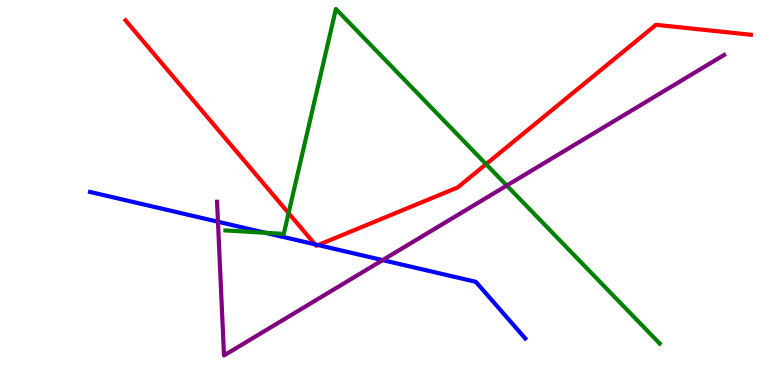[{'lines': ['blue', 'red'], 'intersections': [{'x': 4.06, 'y': 3.65}, {'x': 4.1, 'y': 3.63}]}, {'lines': ['green', 'red'], 'intersections': [{'x': 3.72, 'y': 4.47}, {'x': 6.27, 'y': 5.74}]}, {'lines': ['purple', 'red'], 'intersections': []}, {'lines': ['blue', 'green'], 'intersections': [{'x': 3.43, 'y': 3.95}]}, {'lines': ['blue', 'purple'], 'intersections': [{'x': 2.81, 'y': 4.24}, {'x': 4.94, 'y': 3.24}]}, {'lines': ['green', 'purple'], 'intersections': [{'x': 6.54, 'y': 5.18}]}]